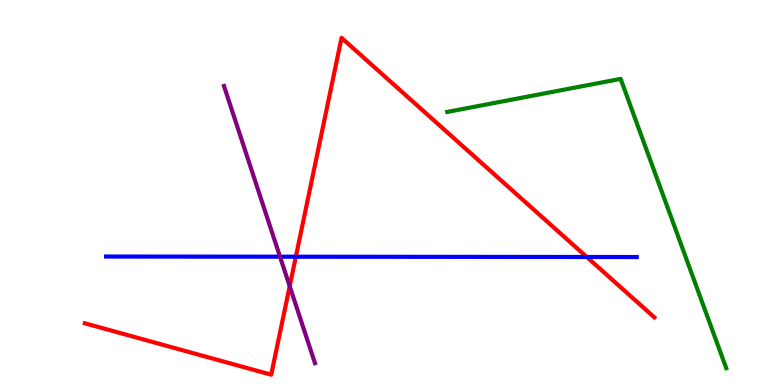[{'lines': ['blue', 'red'], 'intersections': [{'x': 3.82, 'y': 3.33}, {'x': 7.57, 'y': 3.33}]}, {'lines': ['green', 'red'], 'intersections': []}, {'lines': ['purple', 'red'], 'intersections': [{'x': 3.74, 'y': 2.57}]}, {'lines': ['blue', 'green'], 'intersections': []}, {'lines': ['blue', 'purple'], 'intersections': [{'x': 3.61, 'y': 3.33}]}, {'lines': ['green', 'purple'], 'intersections': []}]